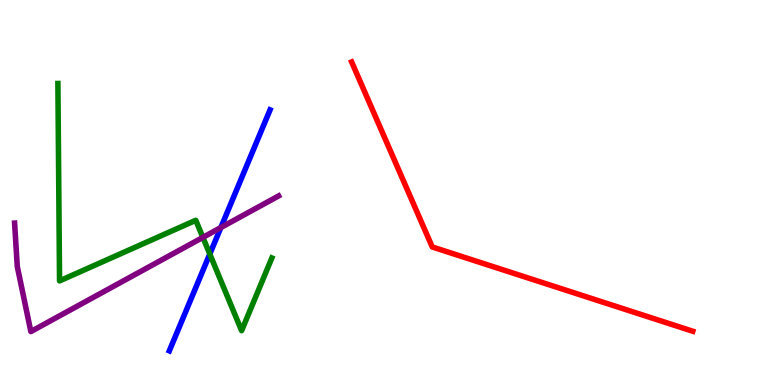[{'lines': ['blue', 'red'], 'intersections': []}, {'lines': ['green', 'red'], 'intersections': []}, {'lines': ['purple', 'red'], 'intersections': []}, {'lines': ['blue', 'green'], 'intersections': [{'x': 2.71, 'y': 3.4}]}, {'lines': ['blue', 'purple'], 'intersections': [{'x': 2.85, 'y': 4.09}]}, {'lines': ['green', 'purple'], 'intersections': [{'x': 2.62, 'y': 3.83}]}]